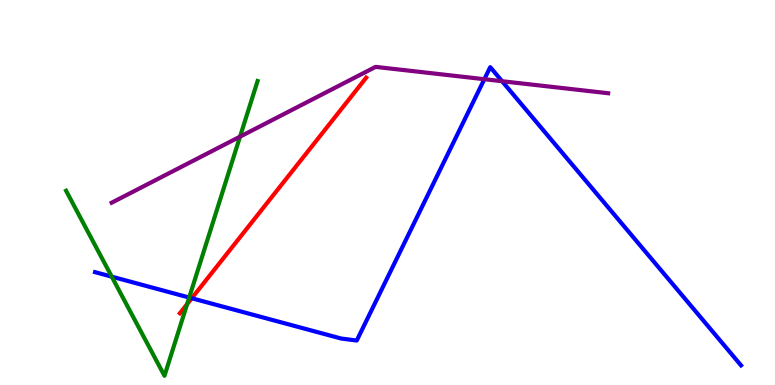[{'lines': ['blue', 'red'], 'intersections': [{'x': 2.47, 'y': 2.25}]}, {'lines': ['green', 'red'], 'intersections': [{'x': 2.41, 'y': 2.1}]}, {'lines': ['purple', 'red'], 'intersections': []}, {'lines': ['blue', 'green'], 'intersections': [{'x': 1.44, 'y': 2.81}, {'x': 2.44, 'y': 2.27}]}, {'lines': ['blue', 'purple'], 'intersections': [{'x': 6.25, 'y': 7.94}, {'x': 6.48, 'y': 7.89}]}, {'lines': ['green', 'purple'], 'intersections': [{'x': 3.1, 'y': 6.45}]}]